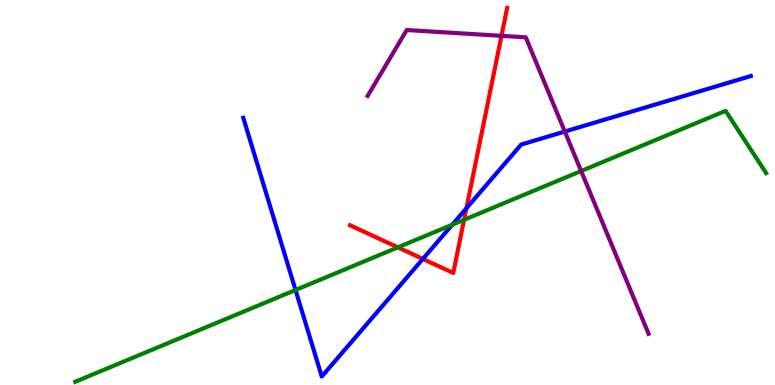[{'lines': ['blue', 'red'], 'intersections': [{'x': 5.46, 'y': 3.27}, {'x': 6.02, 'y': 4.59}]}, {'lines': ['green', 'red'], 'intersections': [{'x': 5.13, 'y': 3.57}, {'x': 5.99, 'y': 4.29}]}, {'lines': ['purple', 'red'], 'intersections': [{'x': 6.47, 'y': 9.07}]}, {'lines': ['blue', 'green'], 'intersections': [{'x': 3.81, 'y': 2.47}, {'x': 5.84, 'y': 4.16}]}, {'lines': ['blue', 'purple'], 'intersections': [{'x': 7.29, 'y': 6.58}]}, {'lines': ['green', 'purple'], 'intersections': [{'x': 7.5, 'y': 5.56}]}]